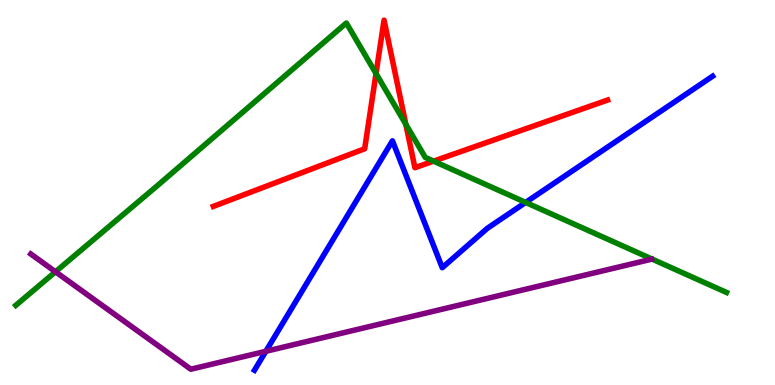[{'lines': ['blue', 'red'], 'intersections': []}, {'lines': ['green', 'red'], 'intersections': [{'x': 4.85, 'y': 8.09}, {'x': 5.24, 'y': 6.77}, {'x': 5.59, 'y': 5.81}]}, {'lines': ['purple', 'red'], 'intersections': []}, {'lines': ['blue', 'green'], 'intersections': [{'x': 6.78, 'y': 4.74}]}, {'lines': ['blue', 'purple'], 'intersections': [{'x': 3.43, 'y': 0.875}]}, {'lines': ['green', 'purple'], 'intersections': [{'x': 0.716, 'y': 2.94}]}]